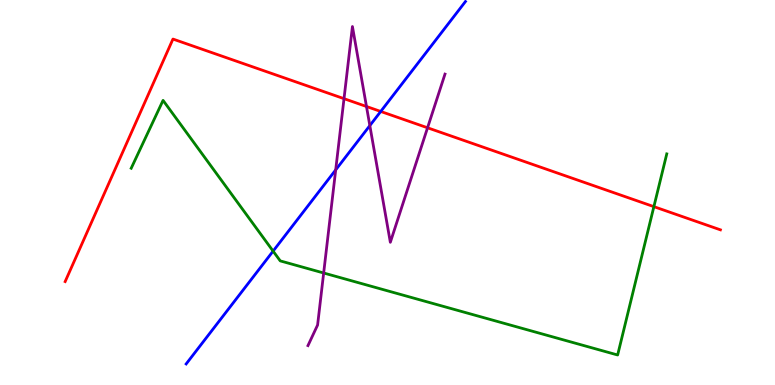[{'lines': ['blue', 'red'], 'intersections': [{'x': 4.91, 'y': 7.1}]}, {'lines': ['green', 'red'], 'intersections': [{'x': 8.44, 'y': 4.63}]}, {'lines': ['purple', 'red'], 'intersections': [{'x': 4.44, 'y': 7.44}, {'x': 4.73, 'y': 7.23}, {'x': 5.52, 'y': 6.68}]}, {'lines': ['blue', 'green'], 'intersections': [{'x': 3.52, 'y': 3.48}]}, {'lines': ['blue', 'purple'], 'intersections': [{'x': 4.33, 'y': 5.59}, {'x': 4.77, 'y': 6.74}]}, {'lines': ['green', 'purple'], 'intersections': [{'x': 4.18, 'y': 2.91}]}]